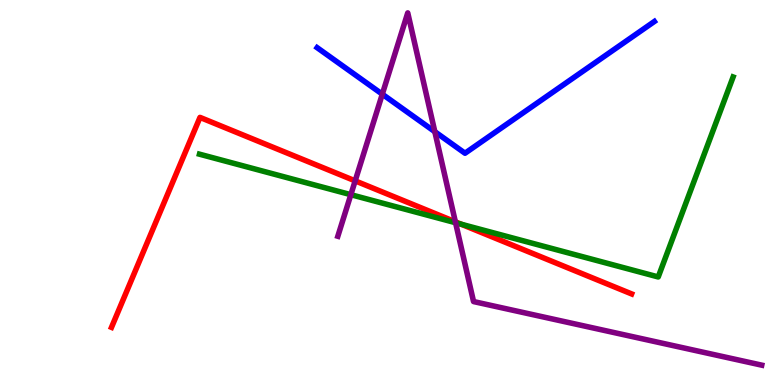[{'lines': ['blue', 'red'], 'intersections': []}, {'lines': ['green', 'red'], 'intersections': [{'x': 5.95, 'y': 4.18}]}, {'lines': ['purple', 'red'], 'intersections': [{'x': 4.58, 'y': 5.3}, {'x': 5.88, 'y': 4.24}]}, {'lines': ['blue', 'green'], 'intersections': []}, {'lines': ['blue', 'purple'], 'intersections': [{'x': 4.93, 'y': 7.55}, {'x': 5.61, 'y': 6.58}]}, {'lines': ['green', 'purple'], 'intersections': [{'x': 4.53, 'y': 4.94}, {'x': 5.88, 'y': 4.22}]}]